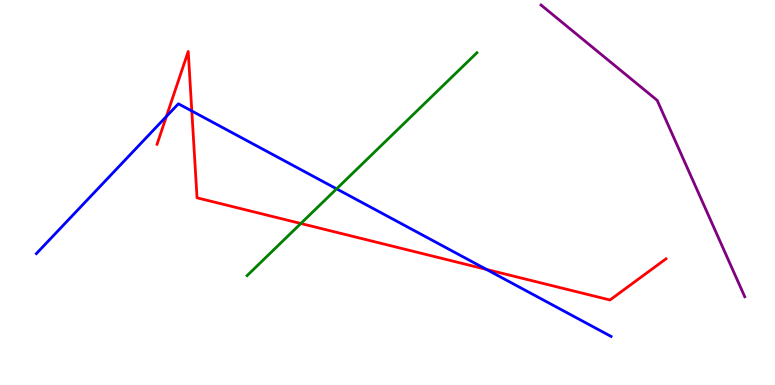[{'lines': ['blue', 'red'], 'intersections': [{'x': 2.15, 'y': 6.97}, {'x': 2.47, 'y': 7.12}, {'x': 6.28, 'y': 3.0}]}, {'lines': ['green', 'red'], 'intersections': [{'x': 3.88, 'y': 4.19}]}, {'lines': ['purple', 'red'], 'intersections': []}, {'lines': ['blue', 'green'], 'intersections': [{'x': 4.34, 'y': 5.1}]}, {'lines': ['blue', 'purple'], 'intersections': []}, {'lines': ['green', 'purple'], 'intersections': []}]